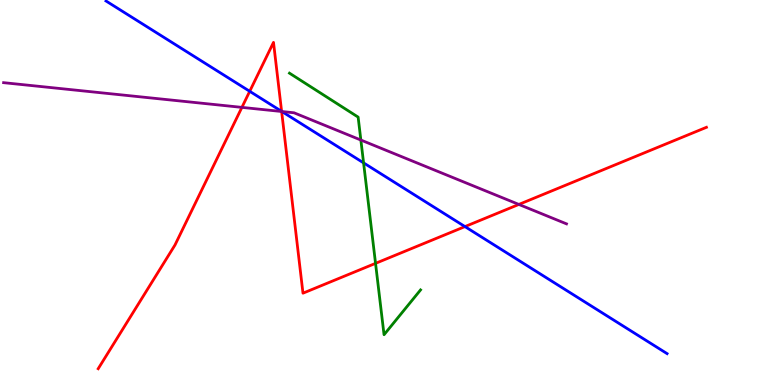[{'lines': ['blue', 'red'], 'intersections': [{'x': 3.22, 'y': 7.63}, {'x': 3.63, 'y': 7.11}, {'x': 6.0, 'y': 4.11}]}, {'lines': ['green', 'red'], 'intersections': [{'x': 4.85, 'y': 3.16}]}, {'lines': ['purple', 'red'], 'intersections': [{'x': 3.12, 'y': 7.21}, {'x': 3.63, 'y': 7.1}, {'x': 6.69, 'y': 4.69}]}, {'lines': ['blue', 'green'], 'intersections': [{'x': 4.69, 'y': 5.77}]}, {'lines': ['blue', 'purple'], 'intersections': [{'x': 3.64, 'y': 7.1}]}, {'lines': ['green', 'purple'], 'intersections': [{'x': 4.66, 'y': 6.36}]}]